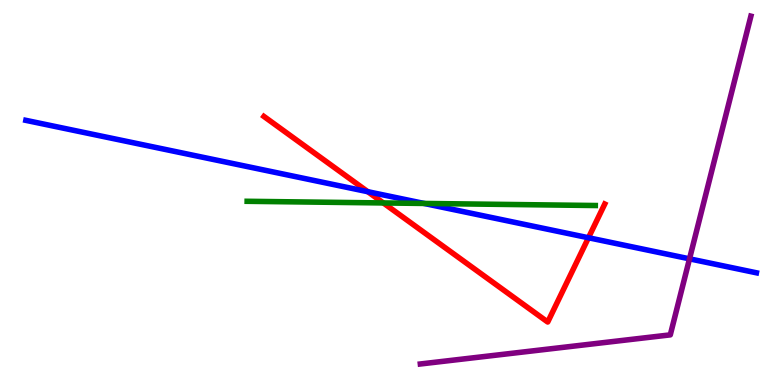[{'lines': ['blue', 'red'], 'intersections': [{'x': 4.75, 'y': 5.02}, {'x': 7.59, 'y': 3.82}]}, {'lines': ['green', 'red'], 'intersections': [{'x': 4.95, 'y': 4.73}]}, {'lines': ['purple', 'red'], 'intersections': []}, {'lines': ['blue', 'green'], 'intersections': [{'x': 5.47, 'y': 4.72}]}, {'lines': ['blue', 'purple'], 'intersections': [{'x': 8.9, 'y': 3.28}]}, {'lines': ['green', 'purple'], 'intersections': []}]